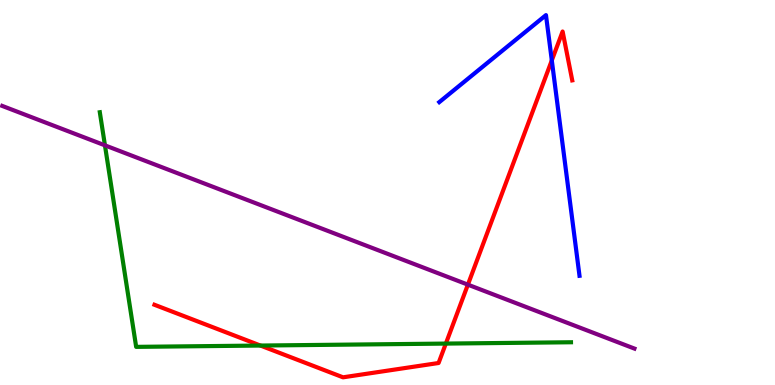[{'lines': ['blue', 'red'], 'intersections': [{'x': 7.12, 'y': 8.43}]}, {'lines': ['green', 'red'], 'intersections': [{'x': 3.36, 'y': 1.02}, {'x': 5.75, 'y': 1.08}]}, {'lines': ['purple', 'red'], 'intersections': [{'x': 6.04, 'y': 2.61}]}, {'lines': ['blue', 'green'], 'intersections': []}, {'lines': ['blue', 'purple'], 'intersections': []}, {'lines': ['green', 'purple'], 'intersections': [{'x': 1.35, 'y': 6.22}]}]